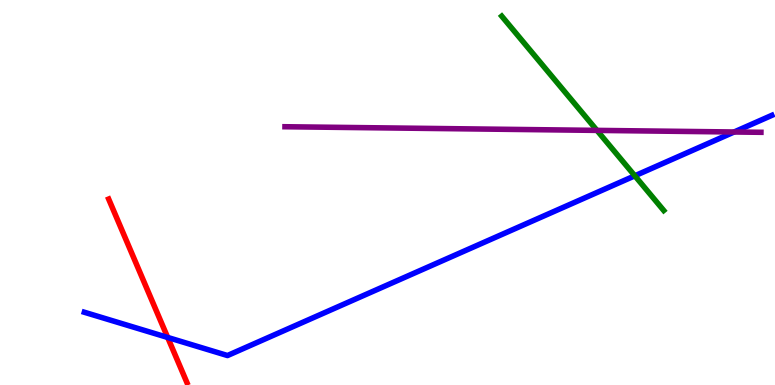[{'lines': ['blue', 'red'], 'intersections': [{'x': 2.16, 'y': 1.24}]}, {'lines': ['green', 'red'], 'intersections': []}, {'lines': ['purple', 'red'], 'intersections': []}, {'lines': ['blue', 'green'], 'intersections': [{'x': 8.19, 'y': 5.43}]}, {'lines': ['blue', 'purple'], 'intersections': [{'x': 9.47, 'y': 6.57}]}, {'lines': ['green', 'purple'], 'intersections': [{'x': 7.7, 'y': 6.61}]}]